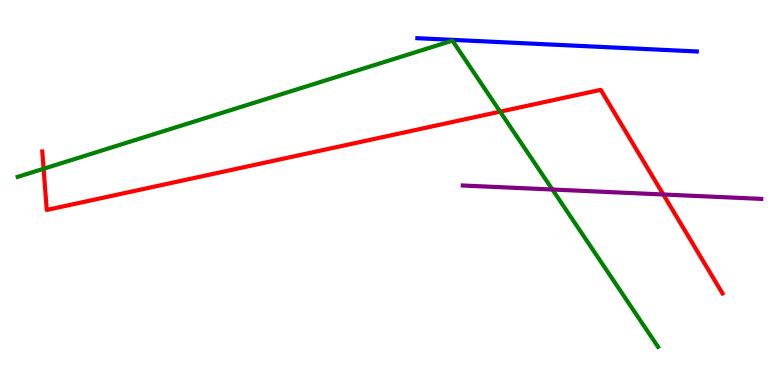[{'lines': ['blue', 'red'], 'intersections': []}, {'lines': ['green', 'red'], 'intersections': [{'x': 0.563, 'y': 5.62}, {'x': 6.45, 'y': 7.1}]}, {'lines': ['purple', 'red'], 'intersections': [{'x': 8.56, 'y': 4.95}]}, {'lines': ['blue', 'green'], 'intersections': []}, {'lines': ['blue', 'purple'], 'intersections': []}, {'lines': ['green', 'purple'], 'intersections': [{'x': 7.13, 'y': 5.08}]}]